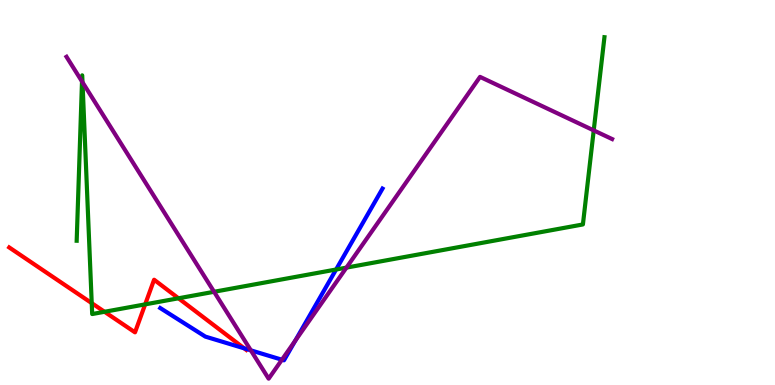[{'lines': ['blue', 'red'], 'intersections': [{'x': 3.15, 'y': 0.952}]}, {'lines': ['green', 'red'], 'intersections': [{'x': 1.18, 'y': 2.13}, {'x': 1.35, 'y': 1.9}, {'x': 1.87, 'y': 2.09}, {'x': 2.3, 'y': 2.25}]}, {'lines': ['purple', 'red'], 'intersections': []}, {'lines': ['blue', 'green'], 'intersections': [{'x': 4.34, 'y': 3.0}]}, {'lines': ['blue', 'purple'], 'intersections': [{'x': 3.24, 'y': 0.9}, {'x': 3.64, 'y': 0.656}, {'x': 3.81, 'y': 1.15}]}, {'lines': ['green', 'purple'], 'intersections': [{'x': 1.06, 'y': 7.88}, {'x': 1.06, 'y': 7.86}, {'x': 2.76, 'y': 2.42}, {'x': 4.47, 'y': 3.05}, {'x': 7.66, 'y': 6.61}]}]